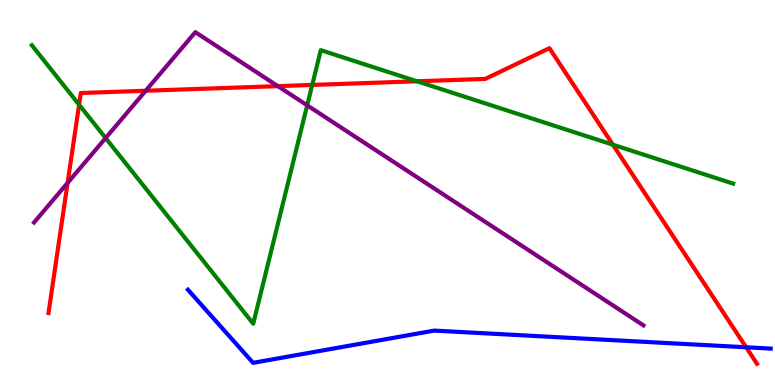[{'lines': ['blue', 'red'], 'intersections': [{'x': 9.63, 'y': 0.98}]}, {'lines': ['green', 'red'], 'intersections': [{'x': 1.02, 'y': 7.28}, {'x': 4.03, 'y': 7.79}, {'x': 5.38, 'y': 7.89}, {'x': 7.91, 'y': 6.24}]}, {'lines': ['purple', 'red'], 'intersections': [{'x': 0.872, 'y': 5.25}, {'x': 1.88, 'y': 7.64}, {'x': 3.59, 'y': 7.76}]}, {'lines': ['blue', 'green'], 'intersections': []}, {'lines': ['blue', 'purple'], 'intersections': []}, {'lines': ['green', 'purple'], 'intersections': [{'x': 1.36, 'y': 6.41}, {'x': 3.96, 'y': 7.26}]}]